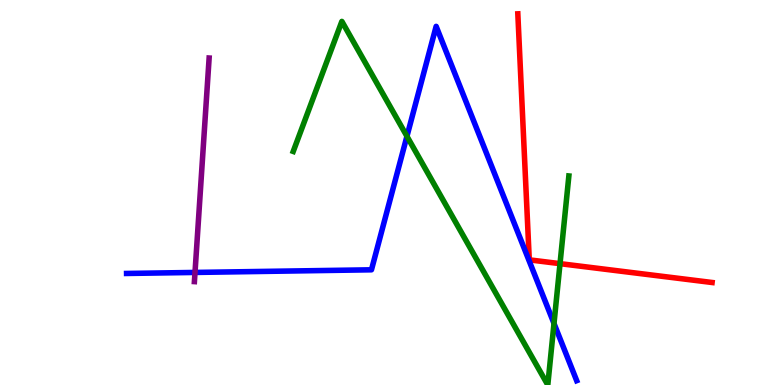[{'lines': ['blue', 'red'], 'intersections': []}, {'lines': ['green', 'red'], 'intersections': [{'x': 7.23, 'y': 3.15}]}, {'lines': ['purple', 'red'], 'intersections': []}, {'lines': ['blue', 'green'], 'intersections': [{'x': 5.25, 'y': 6.46}, {'x': 7.15, 'y': 1.6}]}, {'lines': ['blue', 'purple'], 'intersections': [{'x': 2.52, 'y': 2.92}]}, {'lines': ['green', 'purple'], 'intersections': []}]